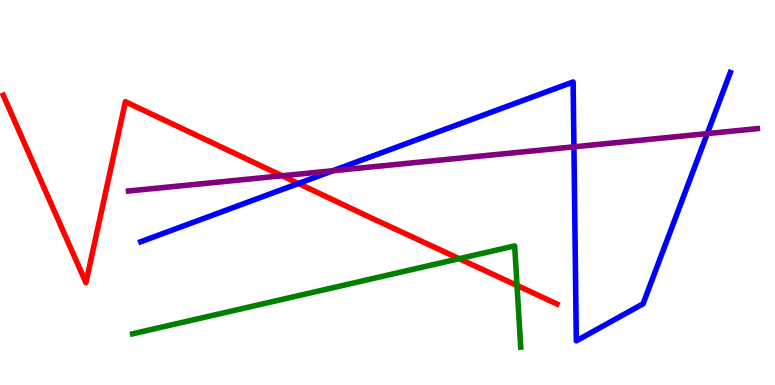[{'lines': ['blue', 'red'], 'intersections': [{'x': 3.85, 'y': 5.23}]}, {'lines': ['green', 'red'], 'intersections': [{'x': 5.93, 'y': 3.28}, {'x': 6.67, 'y': 2.58}]}, {'lines': ['purple', 'red'], 'intersections': [{'x': 3.64, 'y': 5.43}]}, {'lines': ['blue', 'green'], 'intersections': []}, {'lines': ['blue', 'purple'], 'intersections': [{'x': 4.3, 'y': 5.57}, {'x': 7.41, 'y': 6.19}, {'x': 9.13, 'y': 6.53}]}, {'lines': ['green', 'purple'], 'intersections': []}]